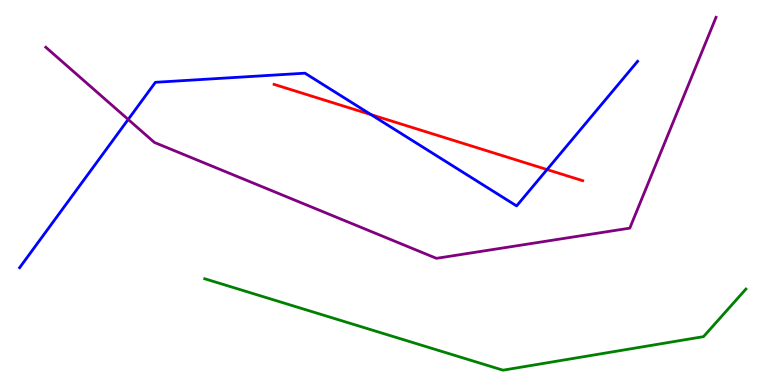[{'lines': ['blue', 'red'], 'intersections': [{'x': 4.79, 'y': 7.02}, {'x': 7.06, 'y': 5.6}]}, {'lines': ['green', 'red'], 'intersections': []}, {'lines': ['purple', 'red'], 'intersections': []}, {'lines': ['blue', 'green'], 'intersections': []}, {'lines': ['blue', 'purple'], 'intersections': [{'x': 1.65, 'y': 6.9}]}, {'lines': ['green', 'purple'], 'intersections': []}]